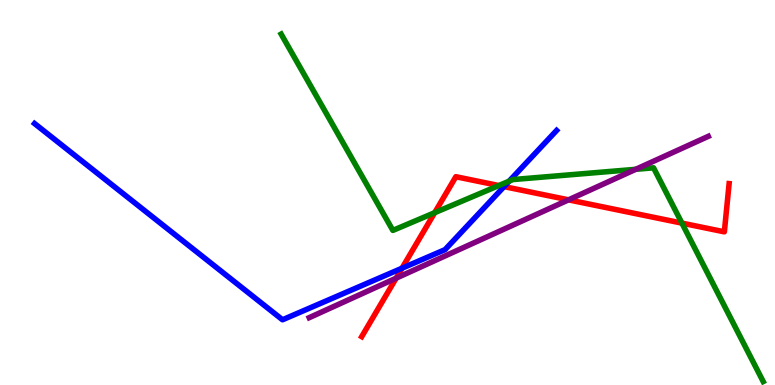[{'lines': ['blue', 'red'], 'intersections': [{'x': 5.19, 'y': 3.03}, {'x': 6.5, 'y': 5.15}]}, {'lines': ['green', 'red'], 'intersections': [{'x': 5.61, 'y': 4.48}, {'x': 6.44, 'y': 5.18}, {'x': 8.8, 'y': 4.2}]}, {'lines': ['purple', 'red'], 'intersections': [{'x': 5.11, 'y': 2.77}, {'x': 7.34, 'y': 4.81}]}, {'lines': ['blue', 'green'], 'intersections': [{'x': 6.57, 'y': 5.29}]}, {'lines': ['blue', 'purple'], 'intersections': []}, {'lines': ['green', 'purple'], 'intersections': [{'x': 8.2, 'y': 5.6}]}]